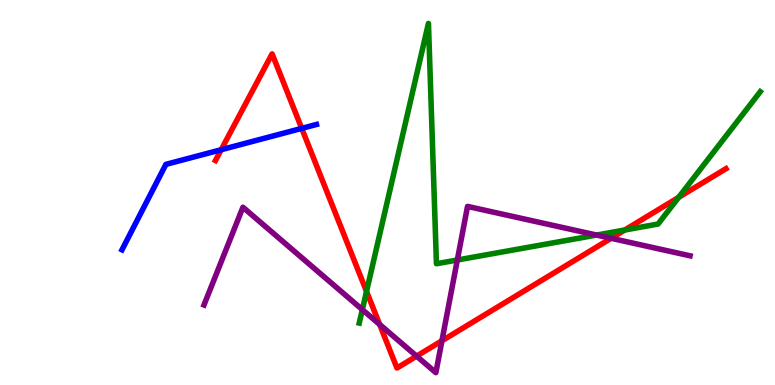[{'lines': ['blue', 'red'], 'intersections': [{'x': 2.85, 'y': 6.11}, {'x': 3.89, 'y': 6.67}]}, {'lines': ['green', 'red'], 'intersections': [{'x': 4.73, 'y': 2.43}, {'x': 8.06, 'y': 4.03}, {'x': 8.76, 'y': 4.87}]}, {'lines': ['purple', 'red'], 'intersections': [{'x': 4.9, 'y': 1.57}, {'x': 5.38, 'y': 0.75}, {'x': 5.7, 'y': 1.15}, {'x': 7.89, 'y': 3.81}]}, {'lines': ['blue', 'green'], 'intersections': []}, {'lines': ['blue', 'purple'], 'intersections': []}, {'lines': ['green', 'purple'], 'intersections': [{'x': 4.68, 'y': 1.96}, {'x': 5.9, 'y': 3.25}, {'x': 7.7, 'y': 3.89}]}]